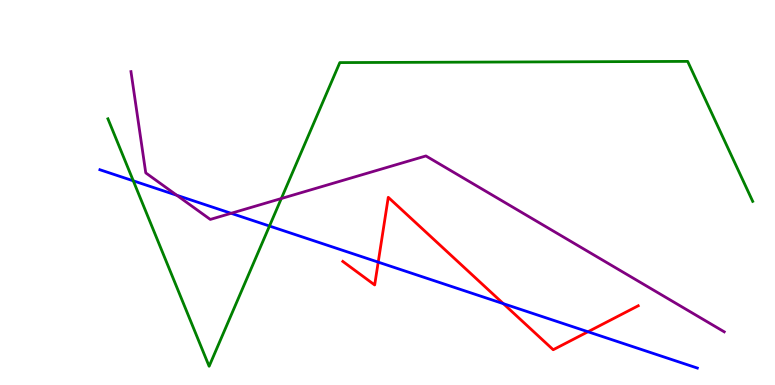[{'lines': ['blue', 'red'], 'intersections': [{'x': 4.88, 'y': 3.19}, {'x': 6.49, 'y': 2.11}, {'x': 7.59, 'y': 1.38}]}, {'lines': ['green', 'red'], 'intersections': []}, {'lines': ['purple', 'red'], 'intersections': []}, {'lines': ['blue', 'green'], 'intersections': [{'x': 1.72, 'y': 5.3}, {'x': 3.48, 'y': 4.13}]}, {'lines': ['blue', 'purple'], 'intersections': [{'x': 2.28, 'y': 4.93}, {'x': 2.98, 'y': 4.46}]}, {'lines': ['green', 'purple'], 'intersections': [{'x': 3.63, 'y': 4.84}]}]